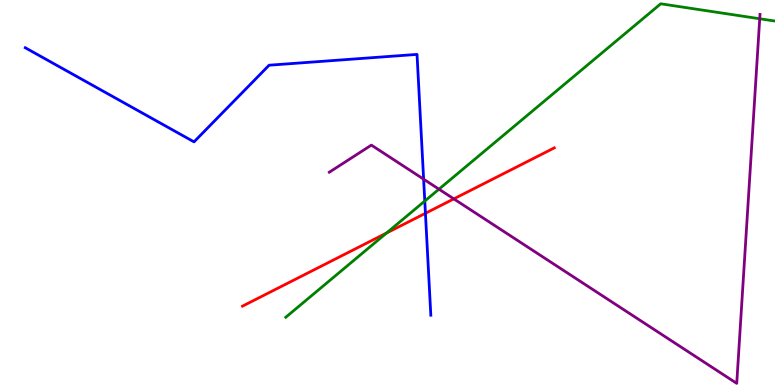[{'lines': ['blue', 'red'], 'intersections': [{'x': 5.49, 'y': 4.46}]}, {'lines': ['green', 'red'], 'intersections': [{'x': 4.99, 'y': 3.95}]}, {'lines': ['purple', 'red'], 'intersections': [{'x': 5.86, 'y': 4.83}]}, {'lines': ['blue', 'green'], 'intersections': [{'x': 5.48, 'y': 4.78}]}, {'lines': ['blue', 'purple'], 'intersections': [{'x': 5.47, 'y': 5.35}]}, {'lines': ['green', 'purple'], 'intersections': [{'x': 5.66, 'y': 5.09}, {'x': 9.8, 'y': 9.51}]}]